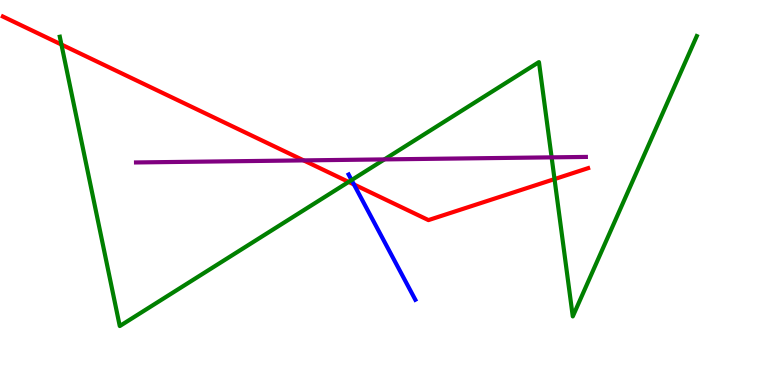[{'lines': ['blue', 'red'], 'intersections': [{'x': 4.57, 'y': 5.21}]}, {'lines': ['green', 'red'], 'intersections': [{'x': 0.793, 'y': 8.84}, {'x': 4.5, 'y': 5.27}, {'x': 7.16, 'y': 5.35}]}, {'lines': ['purple', 'red'], 'intersections': [{'x': 3.92, 'y': 5.83}]}, {'lines': ['blue', 'green'], 'intersections': [{'x': 4.54, 'y': 5.32}]}, {'lines': ['blue', 'purple'], 'intersections': []}, {'lines': ['green', 'purple'], 'intersections': [{'x': 4.96, 'y': 5.86}, {'x': 7.12, 'y': 5.91}]}]